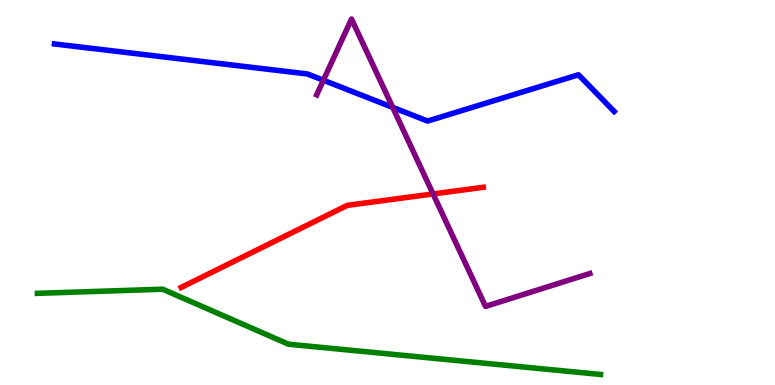[{'lines': ['blue', 'red'], 'intersections': []}, {'lines': ['green', 'red'], 'intersections': []}, {'lines': ['purple', 'red'], 'intersections': [{'x': 5.59, 'y': 4.96}]}, {'lines': ['blue', 'green'], 'intersections': []}, {'lines': ['blue', 'purple'], 'intersections': [{'x': 4.17, 'y': 7.92}, {'x': 5.07, 'y': 7.21}]}, {'lines': ['green', 'purple'], 'intersections': []}]